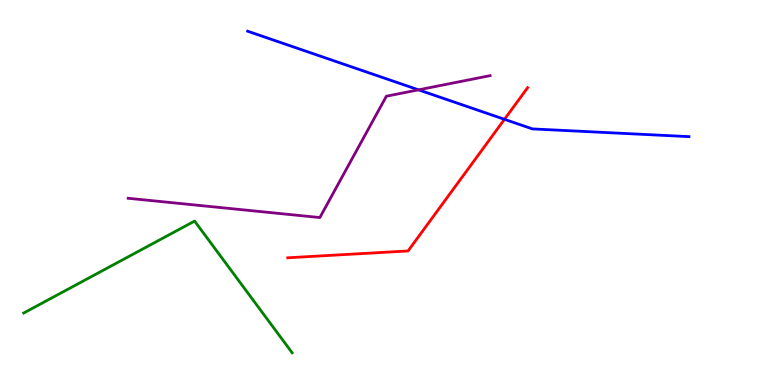[{'lines': ['blue', 'red'], 'intersections': [{'x': 6.51, 'y': 6.9}]}, {'lines': ['green', 'red'], 'intersections': []}, {'lines': ['purple', 'red'], 'intersections': []}, {'lines': ['blue', 'green'], 'intersections': []}, {'lines': ['blue', 'purple'], 'intersections': [{'x': 5.4, 'y': 7.67}]}, {'lines': ['green', 'purple'], 'intersections': []}]